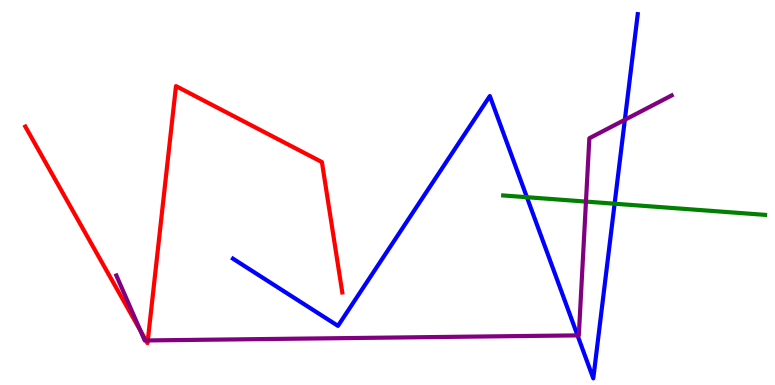[{'lines': ['blue', 'red'], 'intersections': []}, {'lines': ['green', 'red'], 'intersections': []}, {'lines': ['purple', 'red'], 'intersections': [{'x': 1.81, 'y': 1.41}, {'x': 1.88, 'y': 1.16}, {'x': 1.91, 'y': 1.16}]}, {'lines': ['blue', 'green'], 'intersections': [{'x': 6.8, 'y': 4.88}, {'x': 7.93, 'y': 4.71}]}, {'lines': ['blue', 'purple'], 'intersections': [{'x': 7.45, 'y': 1.29}, {'x': 8.06, 'y': 6.89}]}, {'lines': ['green', 'purple'], 'intersections': [{'x': 7.56, 'y': 4.76}]}]